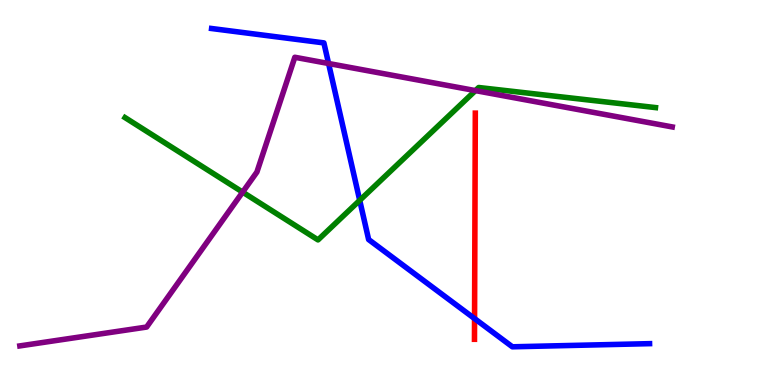[{'lines': ['blue', 'red'], 'intersections': [{'x': 6.12, 'y': 1.73}]}, {'lines': ['green', 'red'], 'intersections': []}, {'lines': ['purple', 'red'], 'intersections': []}, {'lines': ['blue', 'green'], 'intersections': [{'x': 4.64, 'y': 4.8}]}, {'lines': ['blue', 'purple'], 'intersections': [{'x': 4.24, 'y': 8.35}]}, {'lines': ['green', 'purple'], 'intersections': [{'x': 3.13, 'y': 5.01}, {'x': 6.13, 'y': 7.65}]}]